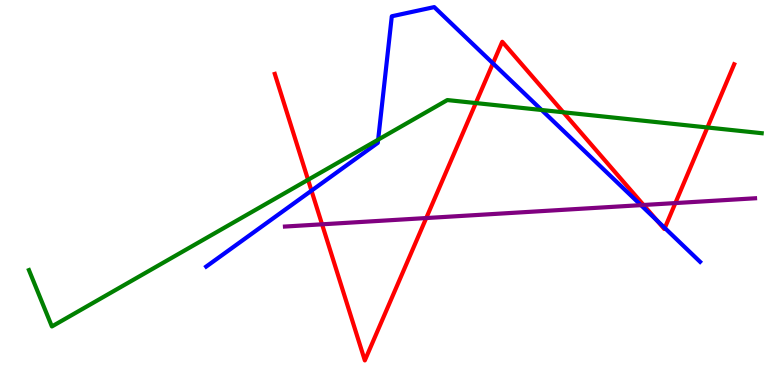[{'lines': ['blue', 'red'], 'intersections': [{'x': 4.02, 'y': 5.05}, {'x': 6.36, 'y': 8.35}, {'x': 8.48, 'y': 4.27}, {'x': 8.58, 'y': 4.08}]}, {'lines': ['green', 'red'], 'intersections': [{'x': 3.98, 'y': 5.33}, {'x': 6.14, 'y': 7.32}, {'x': 7.27, 'y': 7.08}, {'x': 9.13, 'y': 6.69}]}, {'lines': ['purple', 'red'], 'intersections': [{'x': 4.16, 'y': 4.17}, {'x': 5.5, 'y': 4.34}, {'x': 8.3, 'y': 4.68}, {'x': 8.71, 'y': 4.73}]}, {'lines': ['blue', 'green'], 'intersections': [{'x': 4.88, 'y': 6.37}, {'x': 6.99, 'y': 7.14}]}, {'lines': ['blue', 'purple'], 'intersections': [{'x': 8.27, 'y': 4.67}]}, {'lines': ['green', 'purple'], 'intersections': []}]